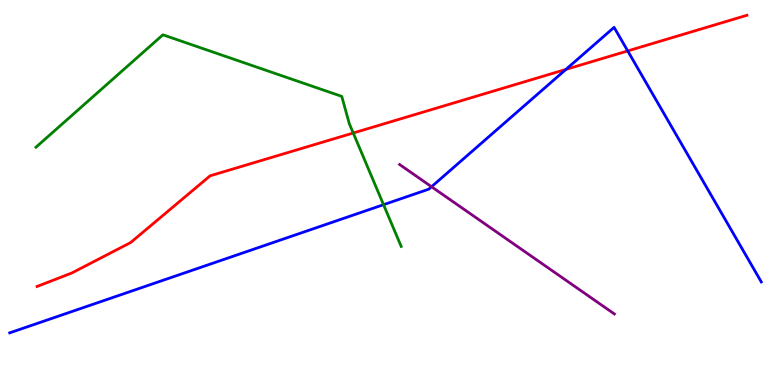[{'lines': ['blue', 'red'], 'intersections': [{'x': 7.3, 'y': 8.2}, {'x': 8.1, 'y': 8.68}]}, {'lines': ['green', 'red'], 'intersections': [{'x': 4.56, 'y': 6.55}]}, {'lines': ['purple', 'red'], 'intersections': []}, {'lines': ['blue', 'green'], 'intersections': [{'x': 4.95, 'y': 4.68}]}, {'lines': ['blue', 'purple'], 'intersections': [{'x': 5.57, 'y': 5.15}]}, {'lines': ['green', 'purple'], 'intersections': []}]